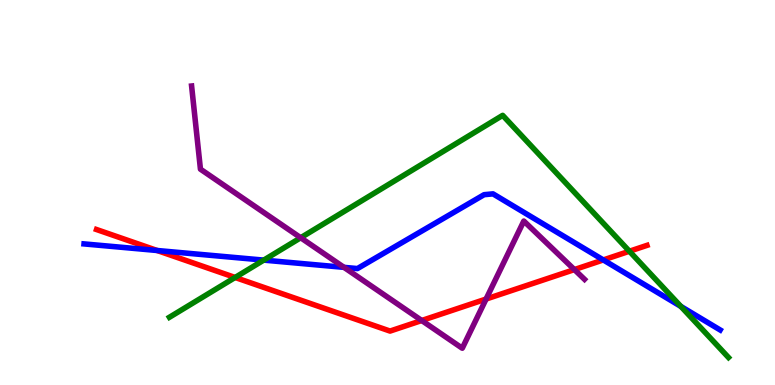[{'lines': ['blue', 'red'], 'intersections': [{'x': 2.03, 'y': 3.49}, {'x': 7.78, 'y': 3.25}]}, {'lines': ['green', 'red'], 'intersections': [{'x': 3.03, 'y': 2.79}, {'x': 8.12, 'y': 3.47}]}, {'lines': ['purple', 'red'], 'intersections': [{'x': 5.44, 'y': 1.68}, {'x': 6.27, 'y': 2.23}, {'x': 7.41, 'y': 3.0}]}, {'lines': ['blue', 'green'], 'intersections': [{'x': 3.4, 'y': 3.24}, {'x': 8.79, 'y': 2.04}]}, {'lines': ['blue', 'purple'], 'intersections': [{'x': 4.44, 'y': 3.06}]}, {'lines': ['green', 'purple'], 'intersections': [{'x': 3.88, 'y': 3.83}]}]